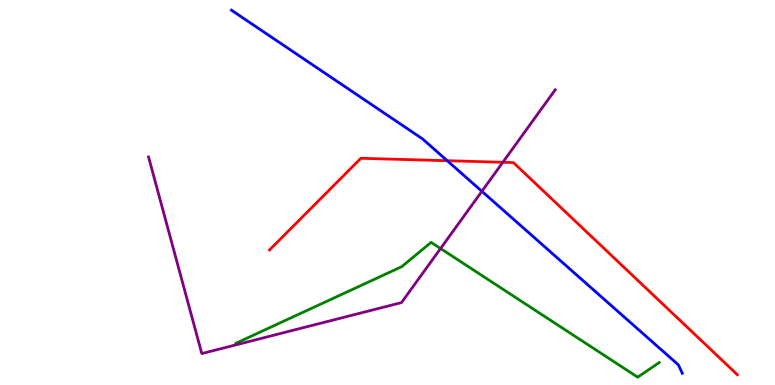[{'lines': ['blue', 'red'], 'intersections': [{'x': 5.77, 'y': 5.83}]}, {'lines': ['green', 'red'], 'intersections': []}, {'lines': ['purple', 'red'], 'intersections': [{'x': 6.49, 'y': 5.78}]}, {'lines': ['blue', 'green'], 'intersections': []}, {'lines': ['blue', 'purple'], 'intersections': [{'x': 6.22, 'y': 5.03}]}, {'lines': ['green', 'purple'], 'intersections': [{'x': 5.68, 'y': 3.55}]}]